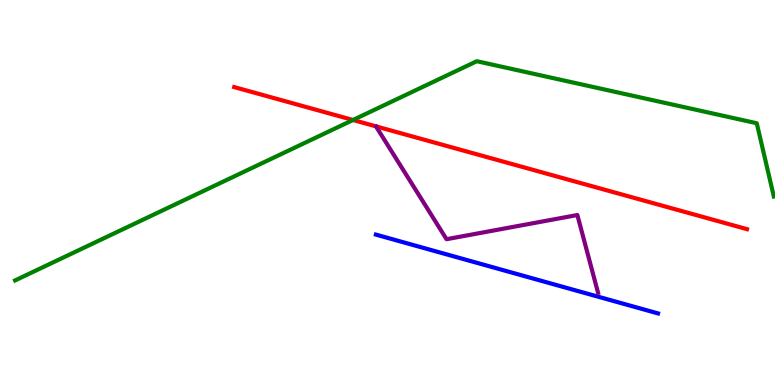[{'lines': ['blue', 'red'], 'intersections': []}, {'lines': ['green', 'red'], 'intersections': [{'x': 4.55, 'y': 6.88}]}, {'lines': ['purple', 'red'], 'intersections': []}, {'lines': ['blue', 'green'], 'intersections': []}, {'lines': ['blue', 'purple'], 'intersections': []}, {'lines': ['green', 'purple'], 'intersections': []}]